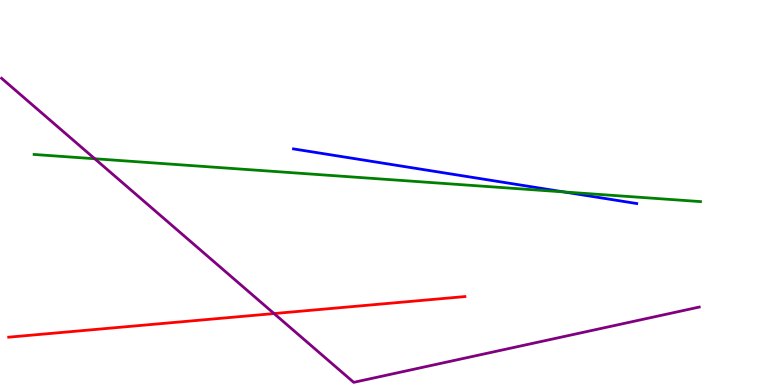[{'lines': ['blue', 'red'], 'intersections': []}, {'lines': ['green', 'red'], 'intersections': []}, {'lines': ['purple', 'red'], 'intersections': [{'x': 3.54, 'y': 1.86}]}, {'lines': ['blue', 'green'], 'intersections': [{'x': 7.28, 'y': 5.01}]}, {'lines': ['blue', 'purple'], 'intersections': []}, {'lines': ['green', 'purple'], 'intersections': [{'x': 1.22, 'y': 5.88}]}]